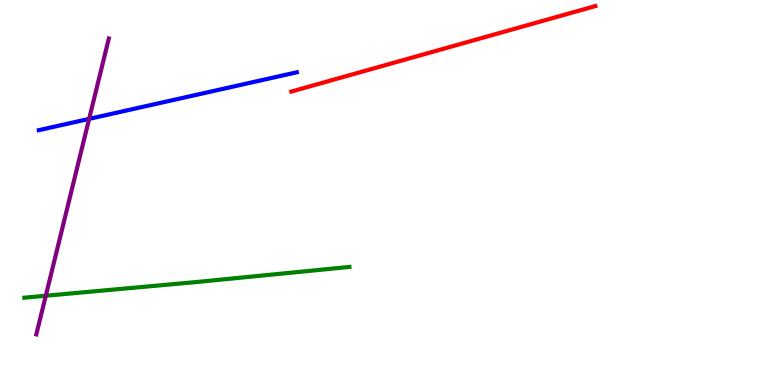[{'lines': ['blue', 'red'], 'intersections': []}, {'lines': ['green', 'red'], 'intersections': []}, {'lines': ['purple', 'red'], 'intersections': []}, {'lines': ['blue', 'green'], 'intersections': []}, {'lines': ['blue', 'purple'], 'intersections': [{'x': 1.15, 'y': 6.91}]}, {'lines': ['green', 'purple'], 'intersections': [{'x': 0.591, 'y': 2.32}]}]